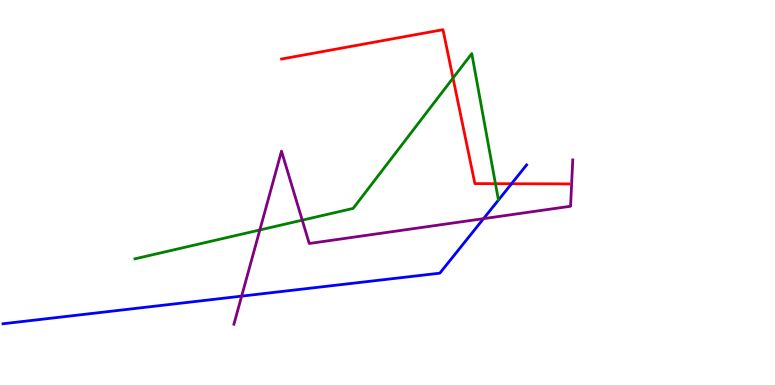[{'lines': ['blue', 'red'], 'intersections': [{'x': 6.6, 'y': 5.23}]}, {'lines': ['green', 'red'], 'intersections': [{'x': 5.85, 'y': 7.97}, {'x': 6.39, 'y': 5.23}]}, {'lines': ['purple', 'red'], 'intersections': []}, {'lines': ['blue', 'green'], 'intersections': []}, {'lines': ['blue', 'purple'], 'intersections': [{'x': 3.12, 'y': 2.31}, {'x': 6.24, 'y': 4.32}]}, {'lines': ['green', 'purple'], 'intersections': [{'x': 3.35, 'y': 4.03}, {'x': 3.9, 'y': 4.28}]}]